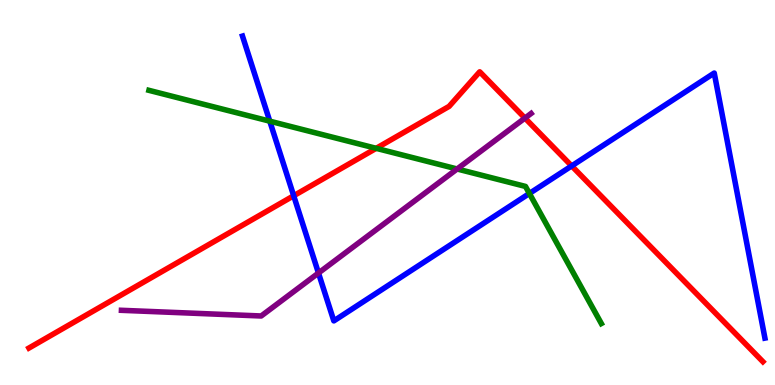[{'lines': ['blue', 'red'], 'intersections': [{'x': 3.79, 'y': 4.92}, {'x': 7.38, 'y': 5.69}]}, {'lines': ['green', 'red'], 'intersections': [{'x': 4.85, 'y': 6.15}]}, {'lines': ['purple', 'red'], 'intersections': [{'x': 6.77, 'y': 6.93}]}, {'lines': ['blue', 'green'], 'intersections': [{'x': 3.48, 'y': 6.85}, {'x': 6.83, 'y': 4.97}]}, {'lines': ['blue', 'purple'], 'intersections': [{'x': 4.11, 'y': 2.91}]}, {'lines': ['green', 'purple'], 'intersections': [{'x': 5.9, 'y': 5.61}]}]